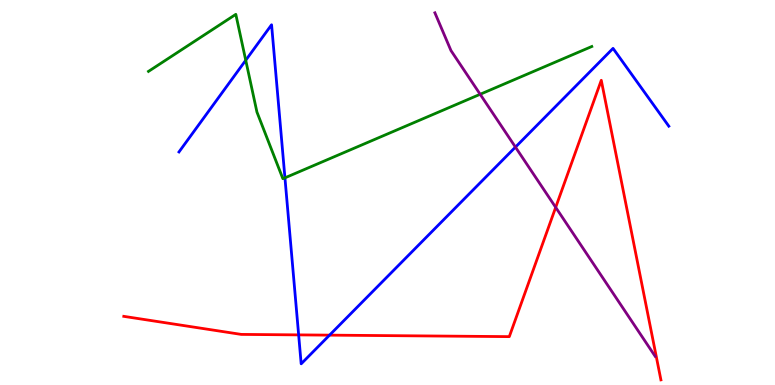[{'lines': ['blue', 'red'], 'intersections': [{'x': 3.85, 'y': 1.3}, {'x': 4.25, 'y': 1.3}]}, {'lines': ['green', 'red'], 'intersections': []}, {'lines': ['purple', 'red'], 'intersections': [{'x': 7.17, 'y': 4.61}]}, {'lines': ['blue', 'green'], 'intersections': [{'x': 3.17, 'y': 8.44}, {'x': 3.68, 'y': 5.38}]}, {'lines': ['blue', 'purple'], 'intersections': [{'x': 6.65, 'y': 6.18}]}, {'lines': ['green', 'purple'], 'intersections': [{'x': 6.2, 'y': 7.55}]}]